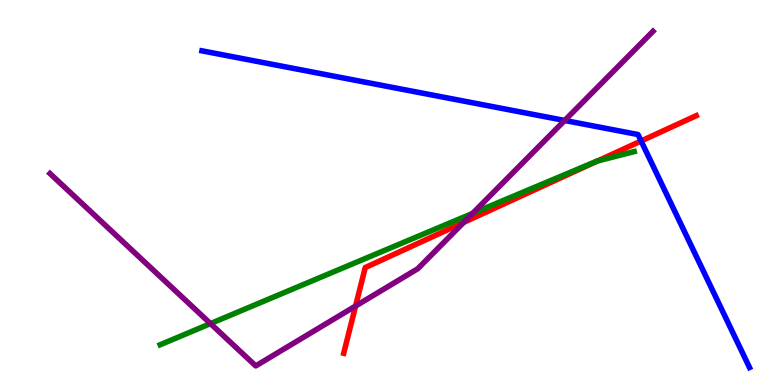[{'lines': ['blue', 'red'], 'intersections': [{'x': 8.27, 'y': 6.34}]}, {'lines': ['green', 'red'], 'intersections': [{'x': 7.71, 'y': 5.82}]}, {'lines': ['purple', 'red'], 'intersections': [{'x': 4.59, 'y': 2.05}, {'x': 5.98, 'y': 4.22}]}, {'lines': ['blue', 'green'], 'intersections': []}, {'lines': ['blue', 'purple'], 'intersections': [{'x': 7.29, 'y': 6.87}]}, {'lines': ['green', 'purple'], 'intersections': [{'x': 2.72, 'y': 1.6}, {'x': 6.1, 'y': 4.46}]}]